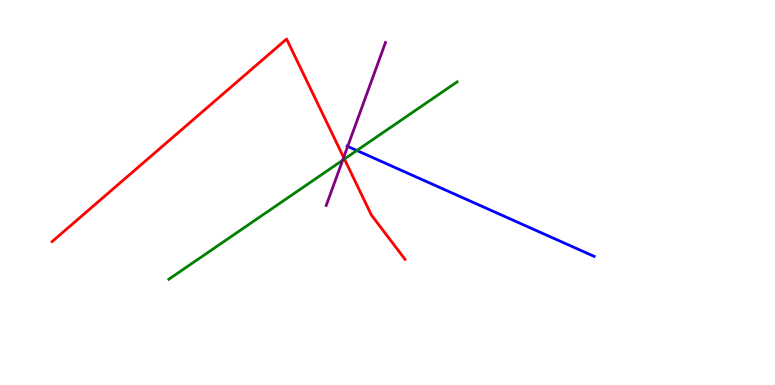[{'lines': ['blue', 'red'], 'intersections': []}, {'lines': ['green', 'red'], 'intersections': [{'x': 4.44, 'y': 5.87}]}, {'lines': ['purple', 'red'], 'intersections': [{'x': 4.43, 'y': 5.91}]}, {'lines': ['blue', 'green'], 'intersections': [{'x': 4.6, 'y': 6.09}]}, {'lines': ['blue', 'purple'], 'intersections': [{'x': 4.49, 'y': 6.2}]}, {'lines': ['green', 'purple'], 'intersections': [{'x': 4.42, 'y': 5.84}]}]